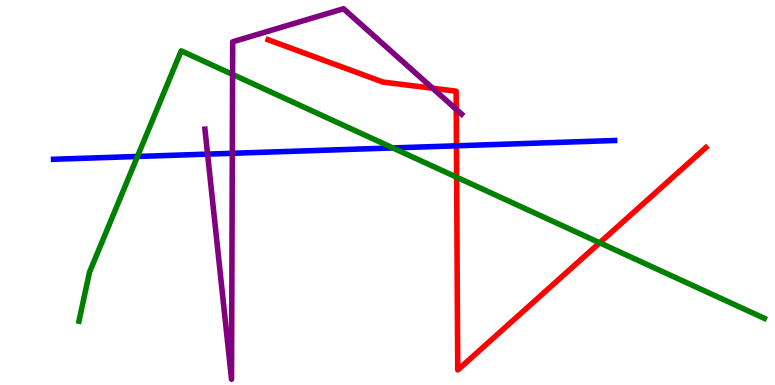[{'lines': ['blue', 'red'], 'intersections': [{'x': 5.89, 'y': 6.21}]}, {'lines': ['green', 'red'], 'intersections': [{'x': 5.89, 'y': 5.4}, {'x': 7.74, 'y': 3.69}]}, {'lines': ['purple', 'red'], 'intersections': [{'x': 5.58, 'y': 7.71}, {'x': 5.89, 'y': 7.16}]}, {'lines': ['blue', 'green'], 'intersections': [{'x': 1.77, 'y': 5.94}, {'x': 5.07, 'y': 6.16}]}, {'lines': ['blue', 'purple'], 'intersections': [{'x': 2.68, 'y': 6.0}, {'x': 3.0, 'y': 6.02}]}, {'lines': ['green', 'purple'], 'intersections': [{'x': 3.0, 'y': 8.07}]}]